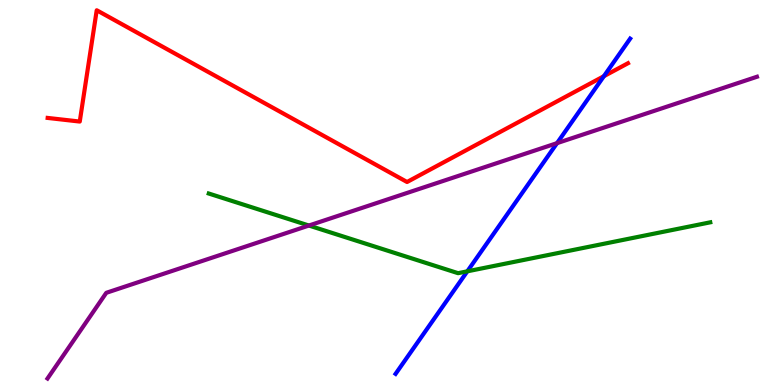[{'lines': ['blue', 'red'], 'intersections': [{'x': 7.79, 'y': 8.02}]}, {'lines': ['green', 'red'], 'intersections': []}, {'lines': ['purple', 'red'], 'intersections': []}, {'lines': ['blue', 'green'], 'intersections': [{'x': 6.03, 'y': 2.95}]}, {'lines': ['blue', 'purple'], 'intersections': [{'x': 7.19, 'y': 6.28}]}, {'lines': ['green', 'purple'], 'intersections': [{'x': 3.99, 'y': 4.14}]}]